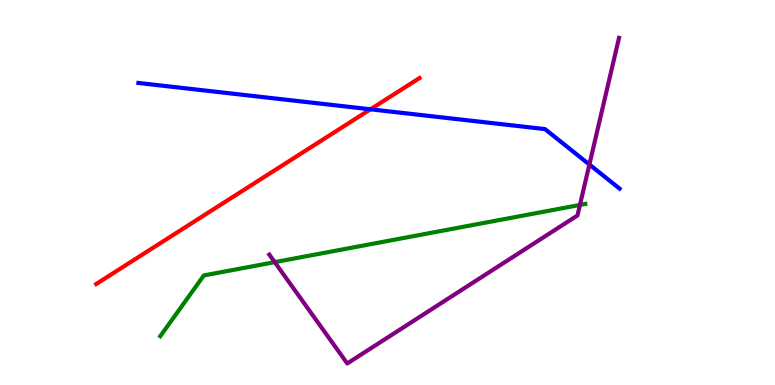[{'lines': ['blue', 'red'], 'intersections': [{'x': 4.78, 'y': 7.16}]}, {'lines': ['green', 'red'], 'intersections': []}, {'lines': ['purple', 'red'], 'intersections': []}, {'lines': ['blue', 'green'], 'intersections': []}, {'lines': ['blue', 'purple'], 'intersections': [{'x': 7.61, 'y': 5.73}]}, {'lines': ['green', 'purple'], 'intersections': [{'x': 3.54, 'y': 3.19}, {'x': 7.48, 'y': 4.68}]}]